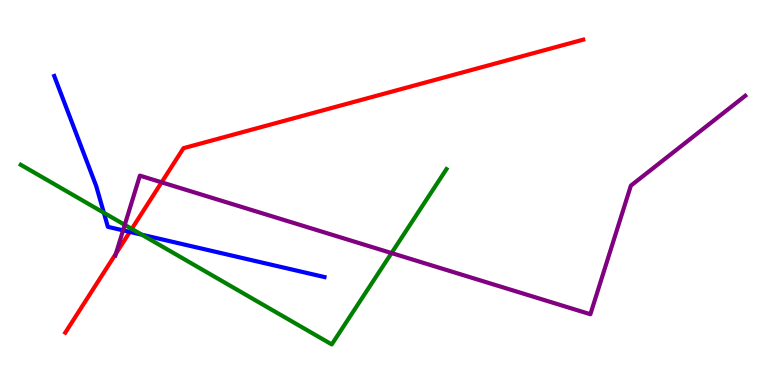[{'lines': ['blue', 'red'], 'intersections': [{'x': 1.68, 'y': 3.98}]}, {'lines': ['green', 'red'], 'intersections': [{'x': 1.7, 'y': 4.05}]}, {'lines': ['purple', 'red'], 'intersections': [{'x': 1.5, 'y': 3.41}, {'x': 2.09, 'y': 5.26}]}, {'lines': ['blue', 'green'], 'intersections': [{'x': 1.34, 'y': 4.47}, {'x': 1.83, 'y': 3.9}]}, {'lines': ['blue', 'purple'], 'intersections': [{'x': 1.59, 'y': 4.02}]}, {'lines': ['green', 'purple'], 'intersections': [{'x': 1.61, 'y': 4.16}, {'x': 5.05, 'y': 3.43}]}]